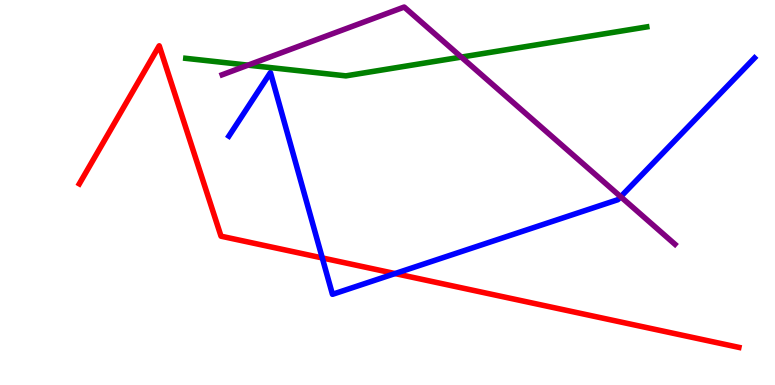[{'lines': ['blue', 'red'], 'intersections': [{'x': 4.16, 'y': 3.3}, {'x': 5.1, 'y': 2.89}]}, {'lines': ['green', 'red'], 'intersections': []}, {'lines': ['purple', 'red'], 'intersections': []}, {'lines': ['blue', 'green'], 'intersections': []}, {'lines': ['blue', 'purple'], 'intersections': [{'x': 8.01, 'y': 4.89}]}, {'lines': ['green', 'purple'], 'intersections': [{'x': 3.2, 'y': 8.31}, {'x': 5.95, 'y': 8.52}]}]